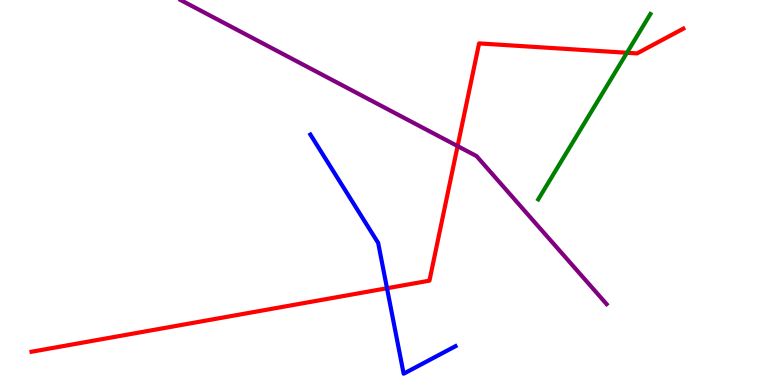[{'lines': ['blue', 'red'], 'intersections': [{'x': 4.99, 'y': 2.51}]}, {'lines': ['green', 'red'], 'intersections': [{'x': 8.09, 'y': 8.63}]}, {'lines': ['purple', 'red'], 'intersections': [{'x': 5.9, 'y': 6.21}]}, {'lines': ['blue', 'green'], 'intersections': []}, {'lines': ['blue', 'purple'], 'intersections': []}, {'lines': ['green', 'purple'], 'intersections': []}]